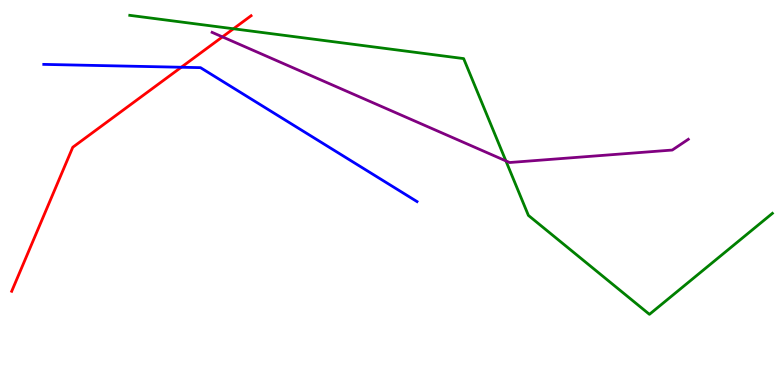[{'lines': ['blue', 'red'], 'intersections': [{'x': 2.34, 'y': 8.25}]}, {'lines': ['green', 'red'], 'intersections': [{'x': 3.01, 'y': 9.25}]}, {'lines': ['purple', 'red'], 'intersections': [{'x': 2.87, 'y': 9.04}]}, {'lines': ['blue', 'green'], 'intersections': []}, {'lines': ['blue', 'purple'], 'intersections': []}, {'lines': ['green', 'purple'], 'intersections': [{'x': 6.53, 'y': 5.82}]}]